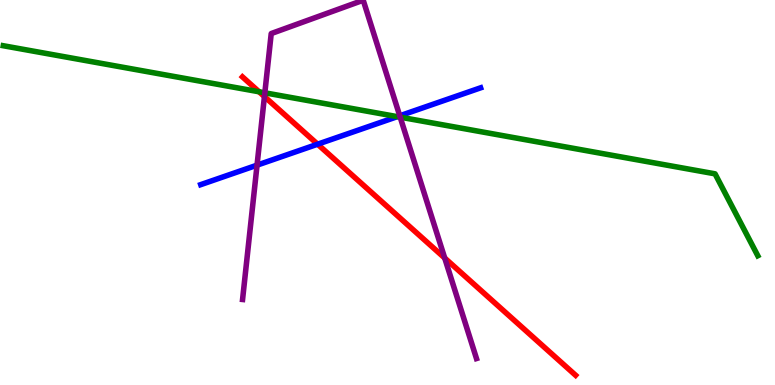[{'lines': ['blue', 'red'], 'intersections': [{'x': 4.1, 'y': 6.25}]}, {'lines': ['green', 'red'], 'intersections': [{'x': 3.34, 'y': 7.62}]}, {'lines': ['purple', 'red'], 'intersections': [{'x': 3.41, 'y': 7.49}, {'x': 5.74, 'y': 3.3}]}, {'lines': ['blue', 'green'], 'intersections': [{'x': 5.13, 'y': 6.97}]}, {'lines': ['blue', 'purple'], 'intersections': [{'x': 3.32, 'y': 5.71}, {'x': 5.16, 'y': 6.99}]}, {'lines': ['green', 'purple'], 'intersections': [{'x': 3.42, 'y': 7.59}, {'x': 5.16, 'y': 6.96}]}]